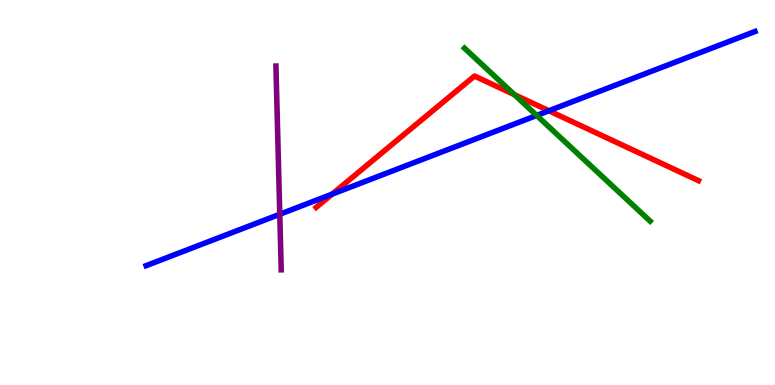[{'lines': ['blue', 'red'], 'intersections': [{'x': 4.29, 'y': 4.96}, {'x': 7.08, 'y': 7.12}]}, {'lines': ['green', 'red'], 'intersections': [{'x': 6.64, 'y': 7.54}]}, {'lines': ['purple', 'red'], 'intersections': []}, {'lines': ['blue', 'green'], 'intersections': [{'x': 6.93, 'y': 7.0}]}, {'lines': ['blue', 'purple'], 'intersections': [{'x': 3.61, 'y': 4.43}]}, {'lines': ['green', 'purple'], 'intersections': []}]